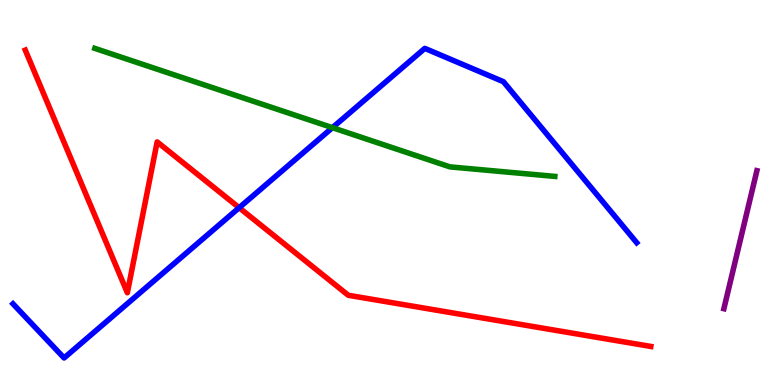[{'lines': ['blue', 'red'], 'intersections': [{'x': 3.09, 'y': 4.6}]}, {'lines': ['green', 'red'], 'intersections': []}, {'lines': ['purple', 'red'], 'intersections': []}, {'lines': ['blue', 'green'], 'intersections': [{'x': 4.29, 'y': 6.68}]}, {'lines': ['blue', 'purple'], 'intersections': []}, {'lines': ['green', 'purple'], 'intersections': []}]